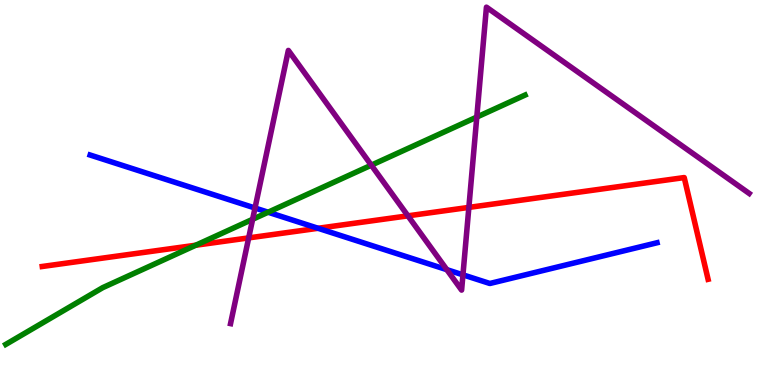[{'lines': ['blue', 'red'], 'intersections': [{'x': 4.1, 'y': 4.07}]}, {'lines': ['green', 'red'], 'intersections': [{'x': 2.53, 'y': 3.63}]}, {'lines': ['purple', 'red'], 'intersections': [{'x': 3.21, 'y': 3.82}, {'x': 5.26, 'y': 4.39}, {'x': 6.05, 'y': 4.61}]}, {'lines': ['blue', 'green'], 'intersections': [{'x': 3.46, 'y': 4.49}]}, {'lines': ['blue', 'purple'], 'intersections': [{'x': 3.29, 'y': 4.6}, {'x': 5.77, 'y': 3.0}, {'x': 5.97, 'y': 2.86}]}, {'lines': ['green', 'purple'], 'intersections': [{'x': 3.26, 'y': 4.3}, {'x': 4.79, 'y': 5.71}, {'x': 6.15, 'y': 6.96}]}]